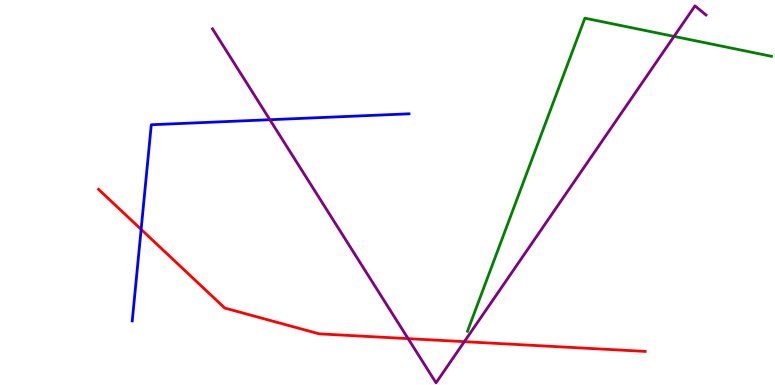[{'lines': ['blue', 'red'], 'intersections': [{'x': 1.82, 'y': 4.04}]}, {'lines': ['green', 'red'], 'intersections': []}, {'lines': ['purple', 'red'], 'intersections': [{'x': 5.27, 'y': 1.2}, {'x': 5.99, 'y': 1.13}]}, {'lines': ['blue', 'green'], 'intersections': []}, {'lines': ['blue', 'purple'], 'intersections': [{'x': 3.48, 'y': 6.89}]}, {'lines': ['green', 'purple'], 'intersections': [{'x': 8.7, 'y': 9.05}]}]